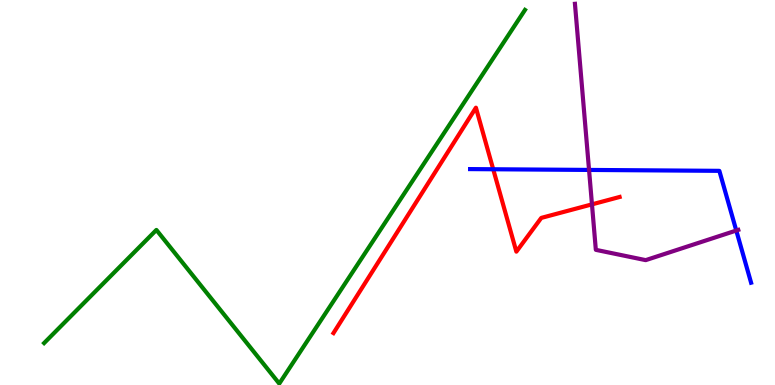[{'lines': ['blue', 'red'], 'intersections': [{'x': 6.36, 'y': 5.6}]}, {'lines': ['green', 'red'], 'intersections': []}, {'lines': ['purple', 'red'], 'intersections': [{'x': 7.64, 'y': 4.69}]}, {'lines': ['blue', 'green'], 'intersections': []}, {'lines': ['blue', 'purple'], 'intersections': [{'x': 7.6, 'y': 5.59}, {'x': 9.5, 'y': 4.01}]}, {'lines': ['green', 'purple'], 'intersections': []}]